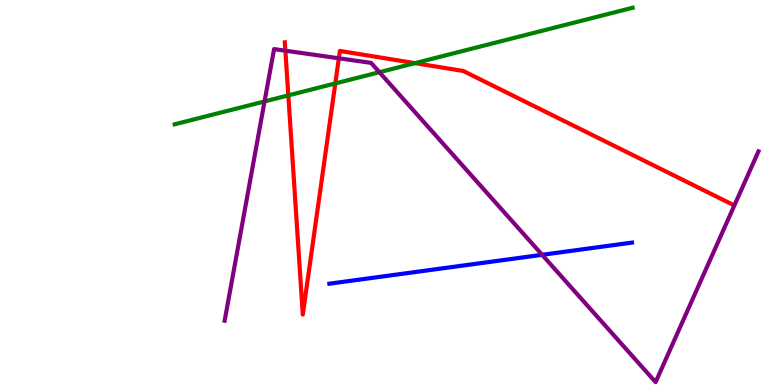[{'lines': ['blue', 'red'], 'intersections': []}, {'lines': ['green', 'red'], 'intersections': [{'x': 3.72, 'y': 7.52}, {'x': 4.33, 'y': 7.83}, {'x': 5.35, 'y': 8.36}]}, {'lines': ['purple', 'red'], 'intersections': [{'x': 3.68, 'y': 8.68}, {'x': 4.37, 'y': 8.49}]}, {'lines': ['blue', 'green'], 'intersections': []}, {'lines': ['blue', 'purple'], 'intersections': [{'x': 7.0, 'y': 3.38}]}, {'lines': ['green', 'purple'], 'intersections': [{'x': 3.41, 'y': 7.37}, {'x': 4.9, 'y': 8.12}]}]